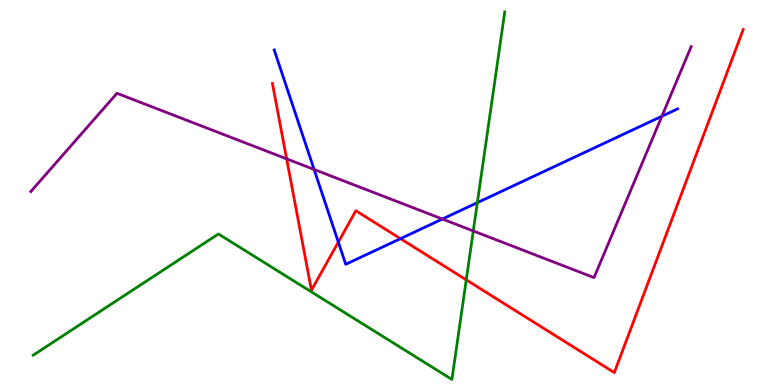[{'lines': ['blue', 'red'], 'intersections': [{'x': 4.37, 'y': 3.71}, {'x': 5.17, 'y': 3.8}]}, {'lines': ['green', 'red'], 'intersections': [{'x': 6.02, 'y': 2.73}]}, {'lines': ['purple', 'red'], 'intersections': [{'x': 3.7, 'y': 5.87}]}, {'lines': ['blue', 'green'], 'intersections': [{'x': 6.16, 'y': 4.74}]}, {'lines': ['blue', 'purple'], 'intersections': [{'x': 4.05, 'y': 5.6}, {'x': 5.71, 'y': 4.31}, {'x': 8.54, 'y': 6.98}]}, {'lines': ['green', 'purple'], 'intersections': [{'x': 6.11, 'y': 4.0}]}]